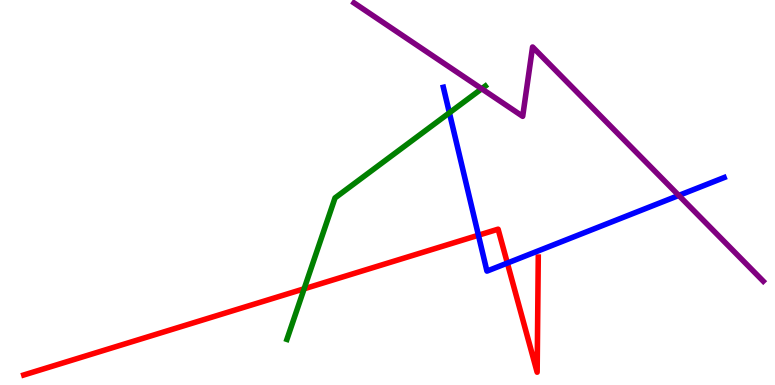[{'lines': ['blue', 'red'], 'intersections': [{'x': 6.17, 'y': 3.89}, {'x': 6.55, 'y': 3.17}]}, {'lines': ['green', 'red'], 'intersections': [{'x': 3.92, 'y': 2.5}]}, {'lines': ['purple', 'red'], 'intersections': []}, {'lines': ['blue', 'green'], 'intersections': [{'x': 5.8, 'y': 7.07}]}, {'lines': ['blue', 'purple'], 'intersections': [{'x': 8.76, 'y': 4.92}]}, {'lines': ['green', 'purple'], 'intersections': [{'x': 6.22, 'y': 7.69}]}]